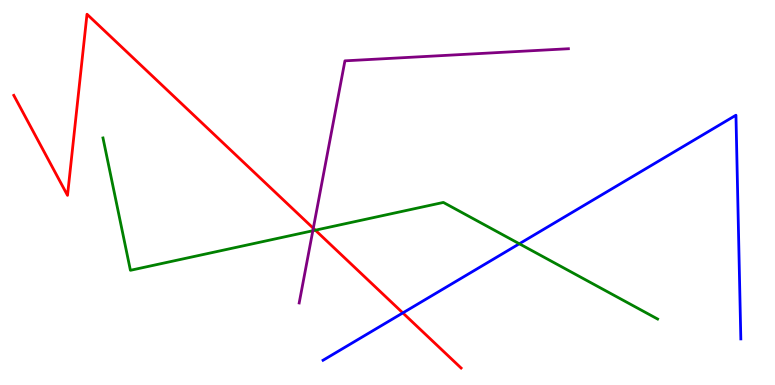[{'lines': ['blue', 'red'], 'intersections': [{'x': 5.2, 'y': 1.87}]}, {'lines': ['green', 'red'], 'intersections': [{'x': 4.07, 'y': 4.02}]}, {'lines': ['purple', 'red'], 'intersections': [{'x': 4.04, 'y': 4.07}]}, {'lines': ['blue', 'green'], 'intersections': [{'x': 6.7, 'y': 3.67}]}, {'lines': ['blue', 'purple'], 'intersections': []}, {'lines': ['green', 'purple'], 'intersections': [{'x': 4.04, 'y': 4.01}]}]